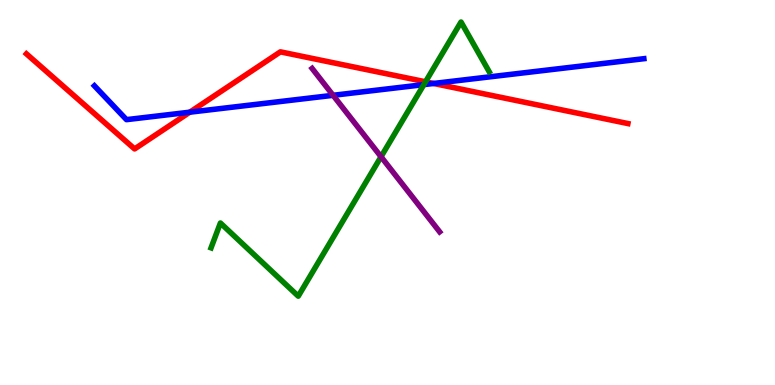[{'lines': ['blue', 'red'], 'intersections': [{'x': 2.45, 'y': 7.09}, {'x': 5.6, 'y': 7.83}]}, {'lines': ['green', 'red'], 'intersections': [{'x': 5.49, 'y': 7.88}]}, {'lines': ['purple', 'red'], 'intersections': []}, {'lines': ['blue', 'green'], 'intersections': [{'x': 5.47, 'y': 7.8}]}, {'lines': ['blue', 'purple'], 'intersections': [{'x': 4.3, 'y': 7.52}]}, {'lines': ['green', 'purple'], 'intersections': [{'x': 4.92, 'y': 5.93}]}]